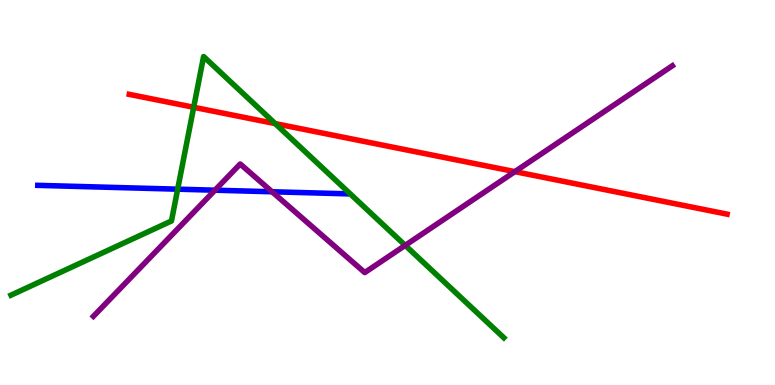[{'lines': ['blue', 'red'], 'intersections': []}, {'lines': ['green', 'red'], 'intersections': [{'x': 2.5, 'y': 7.21}, {'x': 3.55, 'y': 6.79}]}, {'lines': ['purple', 'red'], 'intersections': [{'x': 6.64, 'y': 5.54}]}, {'lines': ['blue', 'green'], 'intersections': [{'x': 2.29, 'y': 5.09}]}, {'lines': ['blue', 'purple'], 'intersections': [{'x': 2.77, 'y': 5.06}, {'x': 3.51, 'y': 5.02}]}, {'lines': ['green', 'purple'], 'intersections': [{'x': 5.23, 'y': 3.63}]}]